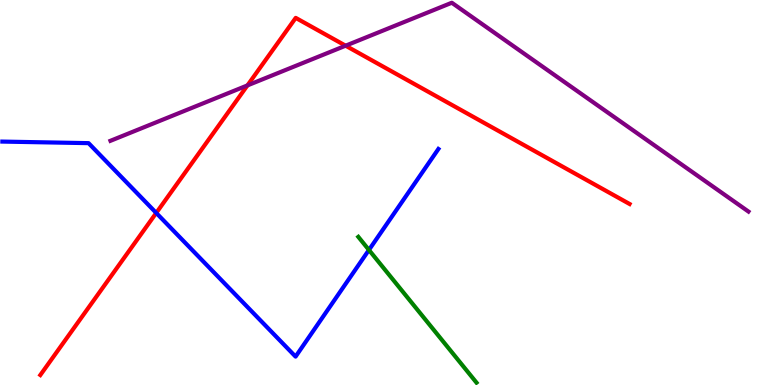[{'lines': ['blue', 'red'], 'intersections': [{'x': 2.02, 'y': 4.47}]}, {'lines': ['green', 'red'], 'intersections': []}, {'lines': ['purple', 'red'], 'intersections': [{'x': 3.19, 'y': 7.78}, {'x': 4.46, 'y': 8.81}]}, {'lines': ['blue', 'green'], 'intersections': [{'x': 4.76, 'y': 3.51}]}, {'lines': ['blue', 'purple'], 'intersections': []}, {'lines': ['green', 'purple'], 'intersections': []}]